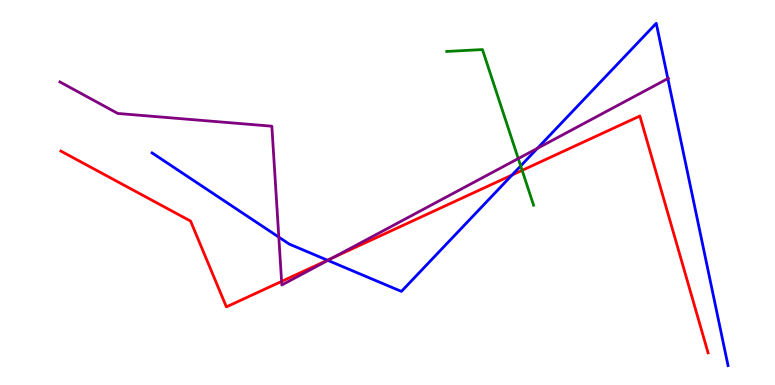[{'lines': ['blue', 'red'], 'intersections': [{'x': 4.23, 'y': 3.24}, {'x': 6.61, 'y': 5.45}]}, {'lines': ['green', 'red'], 'intersections': [{'x': 6.74, 'y': 5.58}]}, {'lines': ['purple', 'red'], 'intersections': [{'x': 3.63, 'y': 2.69}, {'x': 4.29, 'y': 3.3}]}, {'lines': ['blue', 'green'], 'intersections': [{'x': 6.72, 'y': 5.69}]}, {'lines': ['blue', 'purple'], 'intersections': [{'x': 3.6, 'y': 3.84}, {'x': 4.23, 'y': 3.24}, {'x': 6.93, 'y': 6.15}, {'x': 8.62, 'y': 7.96}]}, {'lines': ['green', 'purple'], 'intersections': [{'x': 6.69, 'y': 5.88}]}]